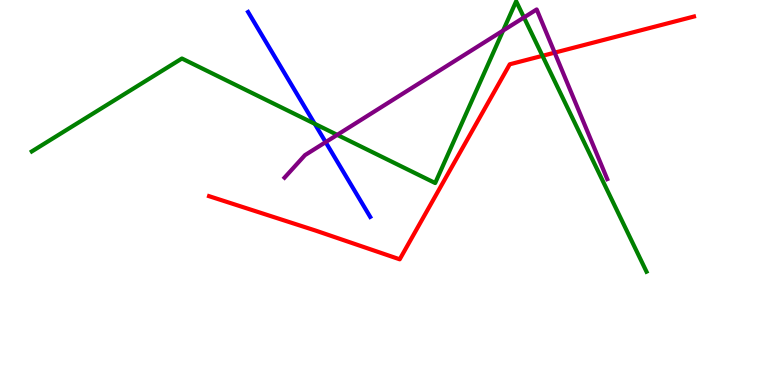[{'lines': ['blue', 'red'], 'intersections': []}, {'lines': ['green', 'red'], 'intersections': [{'x': 7.0, 'y': 8.55}]}, {'lines': ['purple', 'red'], 'intersections': [{'x': 7.16, 'y': 8.63}]}, {'lines': ['blue', 'green'], 'intersections': [{'x': 4.06, 'y': 6.78}]}, {'lines': ['blue', 'purple'], 'intersections': [{'x': 4.2, 'y': 6.31}]}, {'lines': ['green', 'purple'], 'intersections': [{'x': 4.35, 'y': 6.5}, {'x': 6.49, 'y': 9.21}, {'x': 6.76, 'y': 9.55}]}]